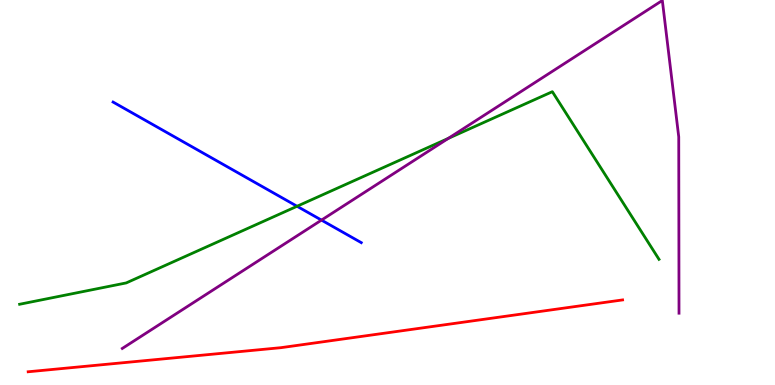[{'lines': ['blue', 'red'], 'intersections': []}, {'lines': ['green', 'red'], 'intersections': []}, {'lines': ['purple', 'red'], 'intersections': []}, {'lines': ['blue', 'green'], 'intersections': [{'x': 3.83, 'y': 4.64}]}, {'lines': ['blue', 'purple'], 'intersections': [{'x': 4.15, 'y': 4.28}]}, {'lines': ['green', 'purple'], 'intersections': [{'x': 5.78, 'y': 6.41}]}]